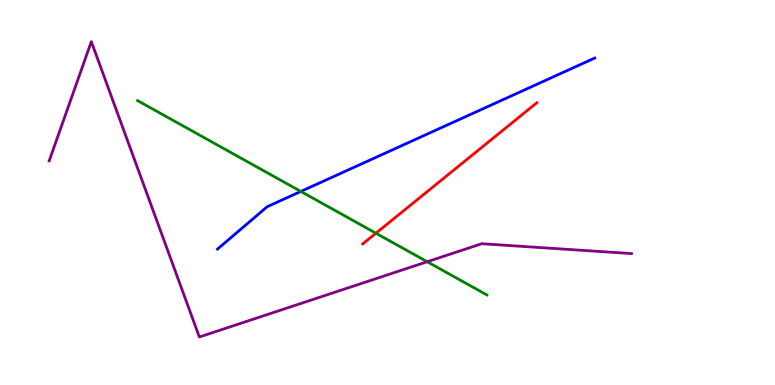[{'lines': ['blue', 'red'], 'intersections': []}, {'lines': ['green', 'red'], 'intersections': [{'x': 4.85, 'y': 3.94}]}, {'lines': ['purple', 'red'], 'intersections': []}, {'lines': ['blue', 'green'], 'intersections': [{'x': 3.88, 'y': 5.03}]}, {'lines': ['blue', 'purple'], 'intersections': []}, {'lines': ['green', 'purple'], 'intersections': [{'x': 5.51, 'y': 3.2}]}]